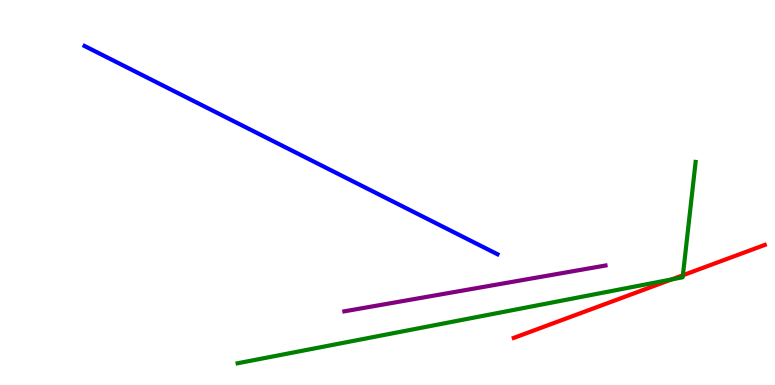[{'lines': ['blue', 'red'], 'intersections': []}, {'lines': ['green', 'red'], 'intersections': [{'x': 8.67, 'y': 2.74}, {'x': 8.81, 'y': 2.85}]}, {'lines': ['purple', 'red'], 'intersections': []}, {'lines': ['blue', 'green'], 'intersections': []}, {'lines': ['blue', 'purple'], 'intersections': []}, {'lines': ['green', 'purple'], 'intersections': []}]